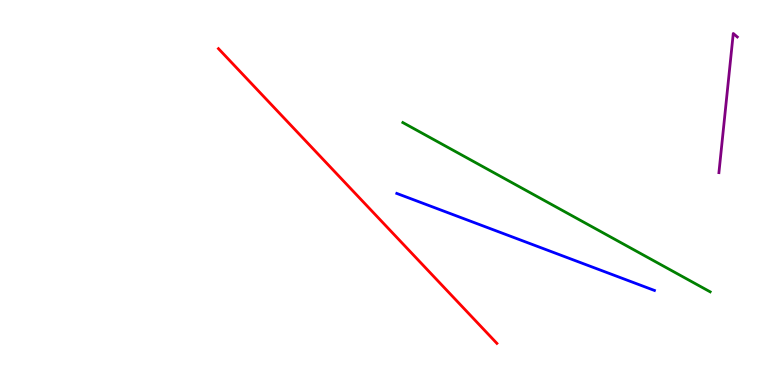[{'lines': ['blue', 'red'], 'intersections': []}, {'lines': ['green', 'red'], 'intersections': []}, {'lines': ['purple', 'red'], 'intersections': []}, {'lines': ['blue', 'green'], 'intersections': []}, {'lines': ['blue', 'purple'], 'intersections': []}, {'lines': ['green', 'purple'], 'intersections': []}]